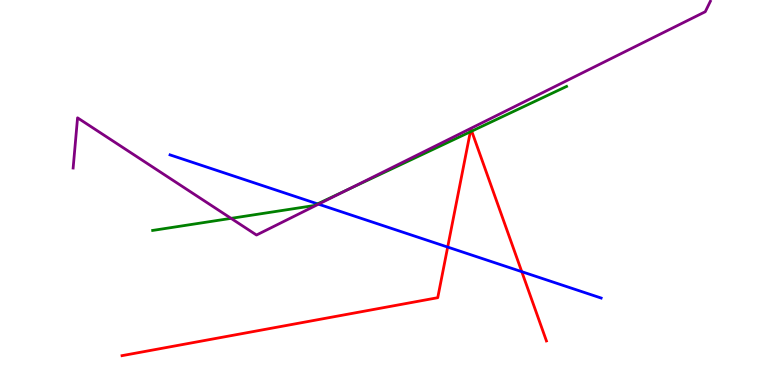[{'lines': ['blue', 'red'], 'intersections': [{'x': 5.78, 'y': 3.58}, {'x': 6.73, 'y': 2.94}]}, {'lines': ['green', 'red'], 'intersections': [{'x': 6.07, 'y': 6.58}, {'x': 6.09, 'y': 6.59}]}, {'lines': ['purple', 'red'], 'intersections': []}, {'lines': ['blue', 'green'], 'intersections': [{'x': 4.1, 'y': 4.7}]}, {'lines': ['blue', 'purple'], 'intersections': [{'x': 4.11, 'y': 4.7}]}, {'lines': ['green', 'purple'], 'intersections': [{'x': 2.98, 'y': 4.33}, {'x': 4.48, 'y': 5.07}]}]